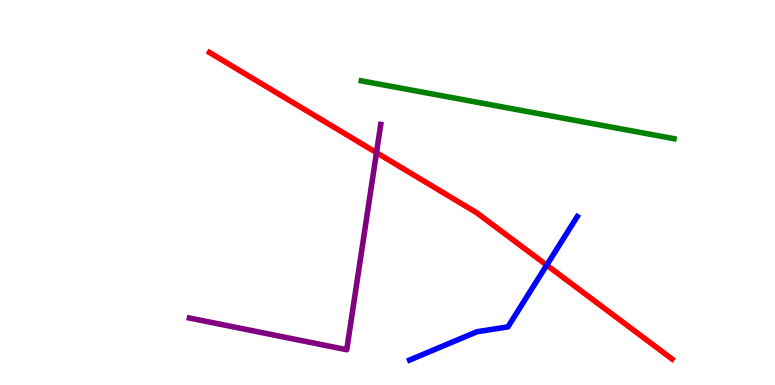[{'lines': ['blue', 'red'], 'intersections': [{'x': 7.05, 'y': 3.11}]}, {'lines': ['green', 'red'], 'intersections': []}, {'lines': ['purple', 'red'], 'intersections': [{'x': 4.86, 'y': 6.04}]}, {'lines': ['blue', 'green'], 'intersections': []}, {'lines': ['blue', 'purple'], 'intersections': []}, {'lines': ['green', 'purple'], 'intersections': []}]